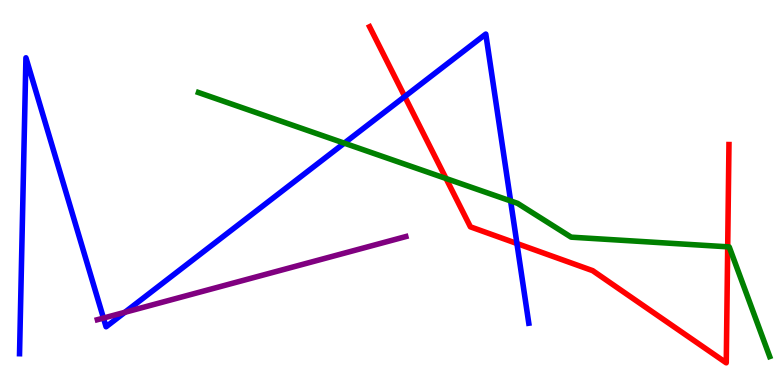[{'lines': ['blue', 'red'], 'intersections': [{'x': 5.22, 'y': 7.49}, {'x': 6.67, 'y': 3.67}]}, {'lines': ['green', 'red'], 'intersections': [{'x': 5.76, 'y': 5.36}, {'x': 9.39, 'y': 3.59}]}, {'lines': ['purple', 'red'], 'intersections': []}, {'lines': ['blue', 'green'], 'intersections': [{'x': 4.44, 'y': 6.28}, {'x': 6.59, 'y': 4.78}]}, {'lines': ['blue', 'purple'], 'intersections': [{'x': 1.34, 'y': 1.74}, {'x': 1.61, 'y': 1.89}]}, {'lines': ['green', 'purple'], 'intersections': []}]